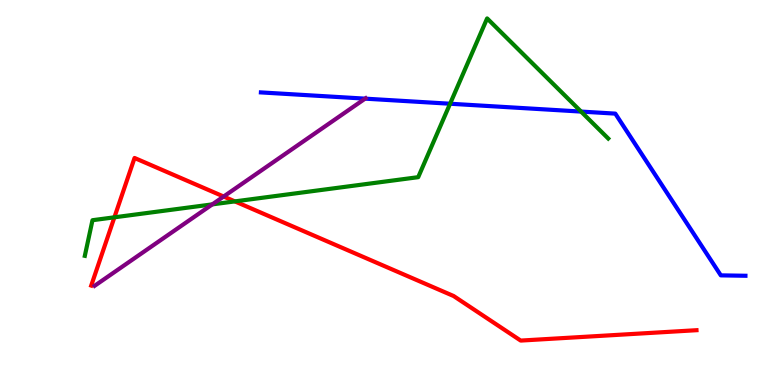[{'lines': ['blue', 'red'], 'intersections': []}, {'lines': ['green', 'red'], 'intersections': [{'x': 1.48, 'y': 4.36}, {'x': 3.03, 'y': 4.77}]}, {'lines': ['purple', 'red'], 'intersections': [{'x': 2.89, 'y': 4.9}]}, {'lines': ['blue', 'green'], 'intersections': [{'x': 5.81, 'y': 7.31}, {'x': 7.5, 'y': 7.1}]}, {'lines': ['blue', 'purple'], 'intersections': [{'x': 4.71, 'y': 7.44}]}, {'lines': ['green', 'purple'], 'intersections': [{'x': 2.74, 'y': 4.69}]}]